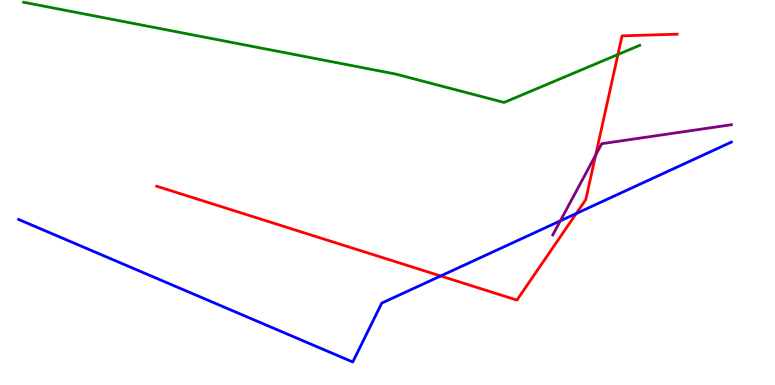[{'lines': ['blue', 'red'], 'intersections': [{'x': 5.69, 'y': 2.83}, {'x': 7.44, 'y': 4.45}]}, {'lines': ['green', 'red'], 'intersections': [{'x': 7.97, 'y': 8.58}]}, {'lines': ['purple', 'red'], 'intersections': [{'x': 7.69, 'y': 5.97}]}, {'lines': ['blue', 'green'], 'intersections': []}, {'lines': ['blue', 'purple'], 'intersections': [{'x': 7.23, 'y': 4.26}]}, {'lines': ['green', 'purple'], 'intersections': []}]